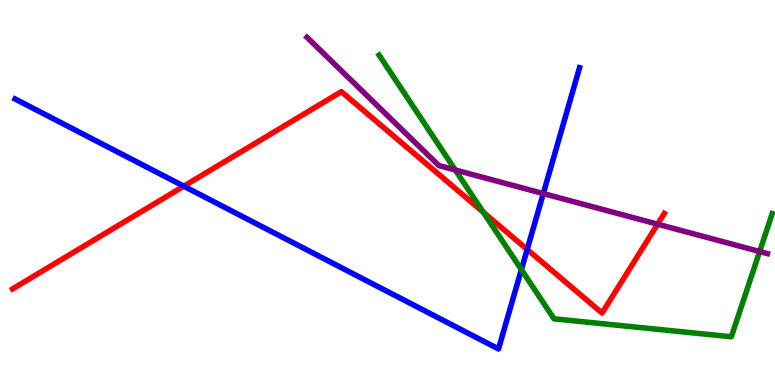[{'lines': ['blue', 'red'], 'intersections': [{'x': 2.37, 'y': 5.16}, {'x': 6.8, 'y': 3.52}]}, {'lines': ['green', 'red'], 'intersections': [{'x': 6.24, 'y': 4.49}]}, {'lines': ['purple', 'red'], 'intersections': [{'x': 8.48, 'y': 4.18}]}, {'lines': ['blue', 'green'], 'intersections': [{'x': 6.73, 'y': 3.0}]}, {'lines': ['blue', 'purple'], 'intersections': [{'x': 7.01, 'y': 4.97}]}, {'lines': ['green', 'purple'], 'intersections': [{'x': 5.87, 'y': 5.59}, {'x': 9.8, 'y': 3.47}]}]